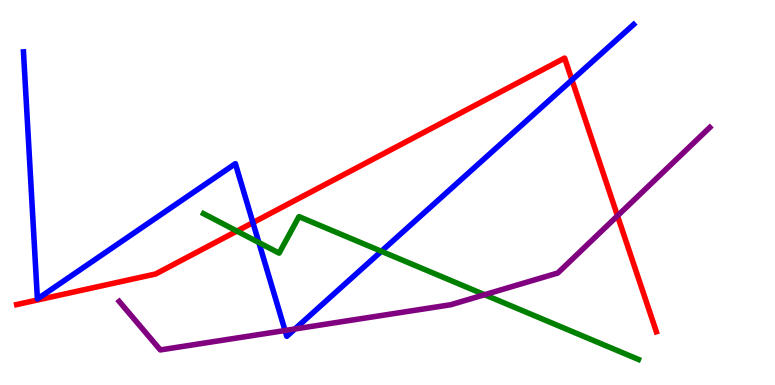[{'lines': ['blue', 'red'], 'intersections': [{'x': 3.26, 'y': 4.22}, {'x': 7.38, 'y': 7.92}]}, {'lines': ['green', 'red'], 'intersections': [{'x': 3.06, 'y': 4.0}]}, {'lines': ['purple', 'red'], 'intersections': [{'x': 7.97, 'y': 4.39}]}, {'lines': ['blue', 'green'], 'intersections': [{'x': 3.34, 'y': 3.7}, {'x': 4.92, 'y': 3.47}]}, {'lines': ['blue', 'purple'], 'intersections': [{'x': 3.68, 'y': 1.42}, {'x': 3.81, 'y': 1.46}]}, {'lines': ['green', 'purple'], 'intersections': [{'x': 6.25, 'y': 2.35}]}]